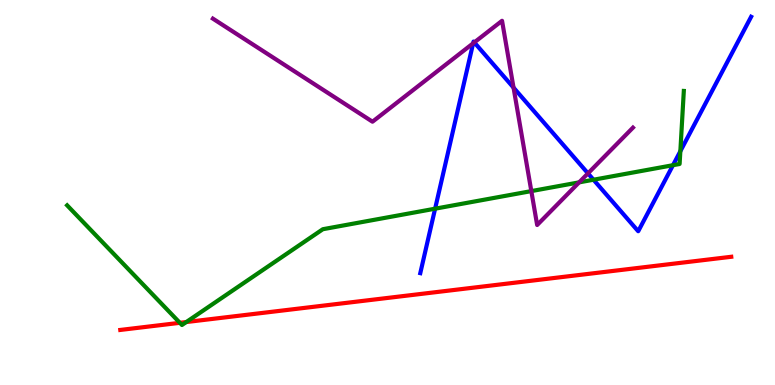[{'lines': ['blue', 'red'], 'intersections': []}, {'lines': ['green', 'red'], 'intersections': [{'x': 2.32, 'y': 1.62}, {'x': 2.4, 'y': 1.64}]}, {'lines': ['purple', 'red'], 'intersections': []}, {'lines': ['blue', 'green'], 'intersections': [{'x': 5.61, 'y': 4.58}, {'x': 7.66, 'y': 5.33}, {'x': 8.68, 'y': 5.71}, {'x': 8.78, 'y': 6.07}]}, {'lines': ['blue', 'purple'], 'intersections': [{'x': 6.1, 'y': 8.87}, {'x': 6.12, 'y': 8.9}, {'x': 6.63, 'y': 7.72}, {'x': 7.59, 'y': 5.5}]}, {'lines': ['green', 'purple'], 'intersections': [{'x': 6.86, 'y': 5.04}, {'x': 7.47, 'y': 5.26}]}]